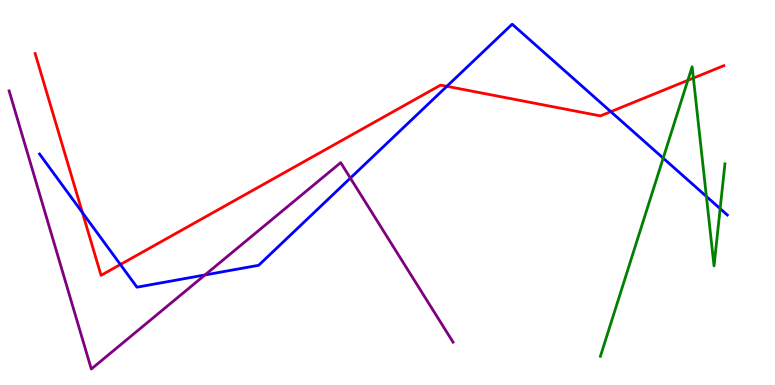[{'lines': ['blue', 'red'], 'intersections': [{'x': 1.06, 'y': 4.48}, {'x': 1.55, 'y': 3.13}, {'x': 5.77, 'y': 7.76}, {'x': 7.88, 'y': 7.1}]}, {'lines': ['green', 'red'], 'intersections': [{'x': 8.88, 'y': 7.91}, {'x': 8.95, 'y': 7.97}]}, {'lines': ['purple', 'red'], 'intersections': []}, {'lines': ['blue', 'green'], 'intersections': [{'x': 8.56, 'y': 5.89}, {'x': 9.11, 'y': 4.9}, {'x': 9.29, 'y': 4.58}]}, {'lines': ['blue', 'purple'], 'intersections': [{'x': 2.64, 'y': 2.86}, {'x': 4.52, 'y': 5.37}]}, {'lines': ['green', 'purple'], 'intersections': []}]